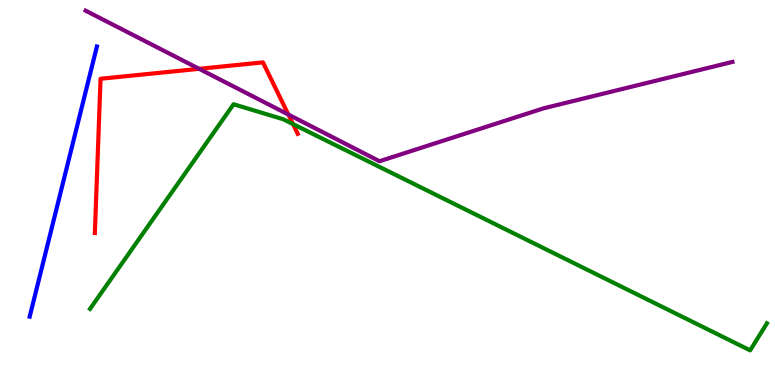[{'lines': ['blue', 'red'], 'intersections': []}, {'lines': ['green', 'red'], 'intersections': [{'x': 3.78, 'y': 6.78}]}, {'lines': ['purple', 'red'], 'intersections': [{'x': 2.57, 'y': 8.21}, {'x': 3.72, 'y': 7.02}]}, {'lines': ['blue', 'green'], 'intersections': []}, {'lines': ['blue', 'purple'], 'intersections': []}, {'lines': ['green', 'purple'], 'intersections': []}]